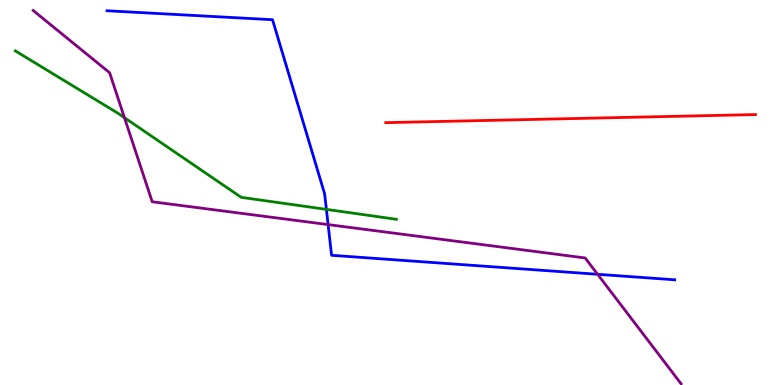[{'lines': ['blue', 'red'], 'intersections': []}, {'lines': ['green', 'red'], 'intersections': []}, {'lines': ['purple', 'red'], 'intersections': []}, {'lines': ['blue', 'green'], 'intersections': [{'x': 4.21, 'y': 4.56}]}, {'lines': ['blue', 'purple'], 'intersections': [{'x': 4.23, 'y': 4.17}, {'x': 7.71, 'y': 2.88}]}, {'lines': ['green', 'purple'], 'intersections': [{'x': 1.61, 'y': 6.94}]}]